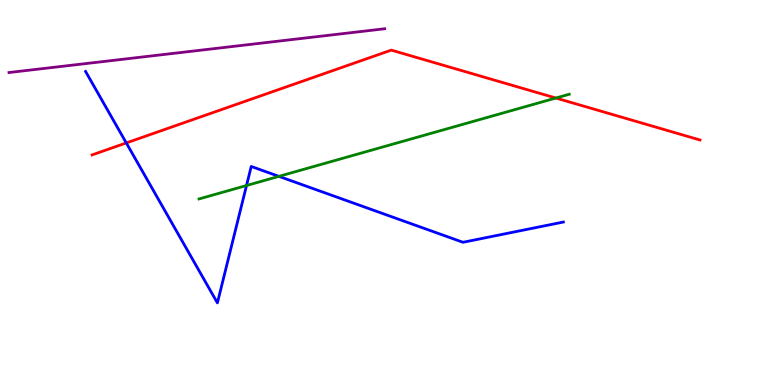[{'lines': ['blue', 'red'], 'intersections': [{'x': 1.63, 'y': 6.29}]}, {'lines': ['green', 'red'], 'intersections': [{'x': 7.17, 'y': 7.45}]}, {'lines': ['purple', 'red'], 'intersections': []}, {'lines': ['blue', 'green'], 'intersections': [{'x': 3.18, 'y': 5.18}, {'x': 3.6, 'y': 5.42}]}, {'lines': ['blue', 'purple'], 'intersections': []}, {'lines': ['green', 'purple'], 'intersections': []}]